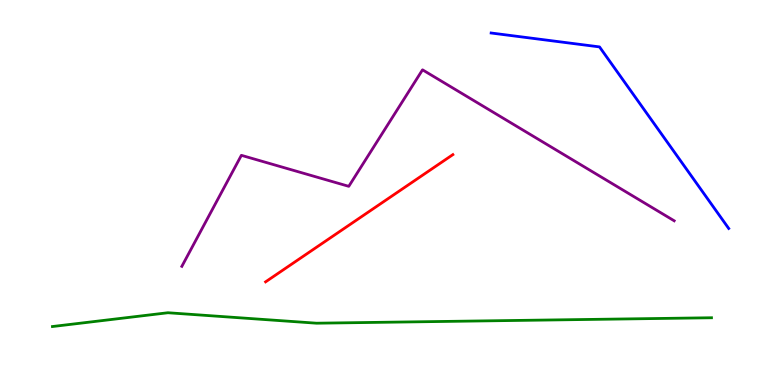[{'lines': ['blue', 'red'], 'intersections': []}, {'lines': ['green', 'red'], 'intersections': []}, {'lines': ['purple', 'red'], 'intersections': []}, {'lines': ['blue', 'green'], 'intersections': []}, {'lines': ['blue', 'purple'], 'intersections': []}, {'lines': ['green', 'purple'], 'intersections': []}]